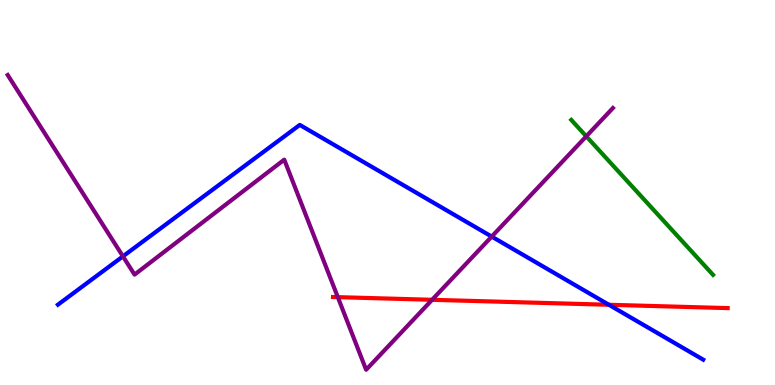[{'lines': ['blue', 'red'], 'intersections': [{'x': 7.86, 'y': 2.08}]}, {'lines': ['green', 'red'], 'intersections': []}, {'lines': ['purple', 'red'], 'intersections': [{'x': 4.36, 'y': 2.28}, {'x': 5.58, 'y': 2.21}]}, {'lines': ['blue', 'green'], 'intersections': []}, {'lines': ['blue', 'purple'], 'intersections': [{'x': 1.59, 'y': 3.34}, {'x': 6.34, 'y': 3.85}]}, {'lines': ['green', 'purple'], 'intersections': [{'x': 7.56, 'y': 6.46}]}]